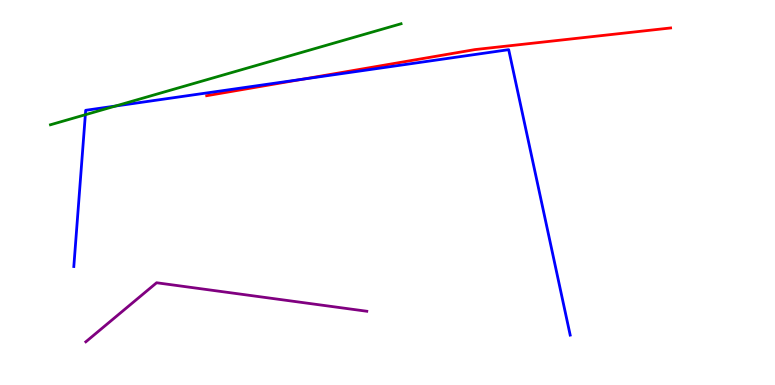[{'lines': ['blue', 'red'], 'intersections': [{'x': 3.9, 'y': 7.94}]}, {'lines': ['green', 'red'], 'intersections': []}, {'lines': ['purple', 'red'], 'intersections': []}, {'lines': ['blue', 'green'], 'intersections': [{'x': 1.1, 'y': 7.02}, {'x': 1.49, 'y': 7.25}]}, {'lines': ['blue', 'purple'], 'intersections': []}, {'lines': ['green', 'purple'], 'intersections': []}]